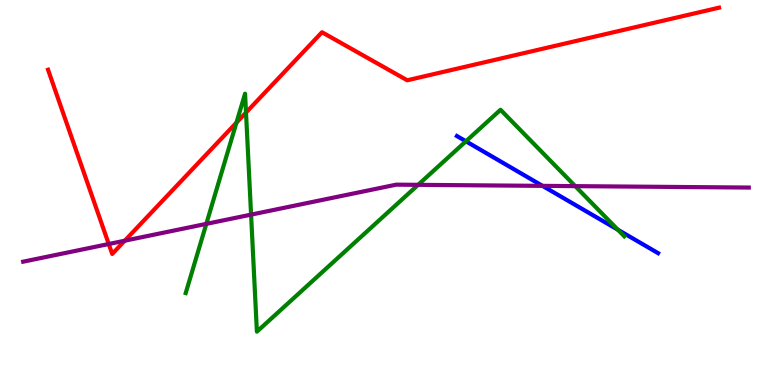[{'lines': ['blue', 'red'], 'intersections': []}, {'lines': ['green', 'red'], 'intersections': [{'x': 3.05, 'y': 6.81}, {'x': 3.17, 'y': 7.08}]}, {'lines': ['purple', 'red'], 'intersections': [{'x': 1.4, 'y': 3.66}, {'x': 1.61, 'y': 3.75}]}, {'lines': ['blue', 'green'], 'intersections': [{'x': 6.01, 'y': 6.33}, {'x': 7.97, 'y': 4.03}]}, {'lines': ['blue', 'purple'], 'intersections': [{'x': 7.0, 'y': 5.17}]}, {'lines': ['green', 'purple'], 'intersections': [{'x': 2.66, 'y': 4.19}, {'x': 3.24, 'y': 4.43}, {'x': 5.4, 'y': 5.2}, {'x': 7.42, 'y': 5.17}]}]